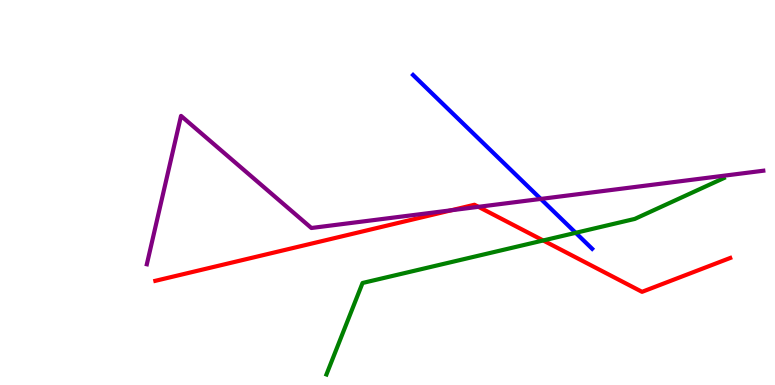[{'lines': ['blue', 'red'], 'intersections': []}, {'lines': ['green', 'red'], 'intersections': [{'x': 7.01, 'y': 3.75}]}, {'lines': ['purple', 'red'], 'intersections': [{'x': 5.82, 'y': 4.54}, {'x': 6.17, 'y': 4.63}]}, {'lines': ['blue', 'green'], 'intersections': [{'x': 7.43, 'y': 3.95}]}, {'lines': ['blue', 'purple'], 'intersections': [{'x': 6.98, 'y': 4.83}]}, {'lines': ['green', 'purple'], 'intersections': []}]